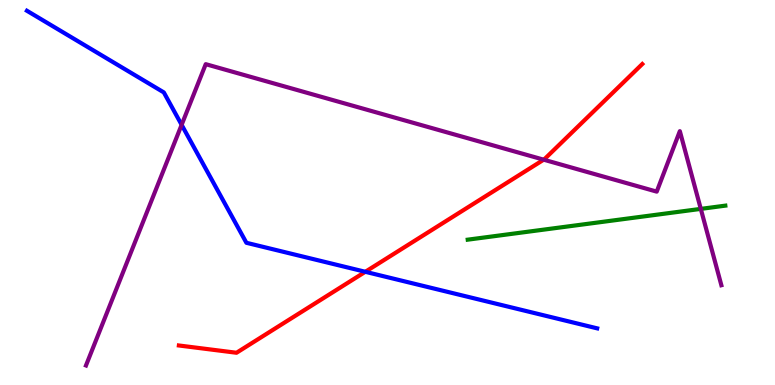[{'lines': ['blue', 'red'], 'intersections': [{'x': 4.71, 'y': 2.94}]}, {'lines': ['green', 'red'], 'intersections': []}, {'lines': ['purple', 'red'], 'intersections': [{'x': 7.02, 'y': 5.85}]}, {'lines': ['blue', 'green'], 'intersections': []}, {'lines': ['blue', 'purple'], 'intersections': [{'x': 2.34, 'y': 6.76}]}, {'lines': ['green', 'purple'], 'intersections': [{'x': 9.04, 'y': 4.57}]}]